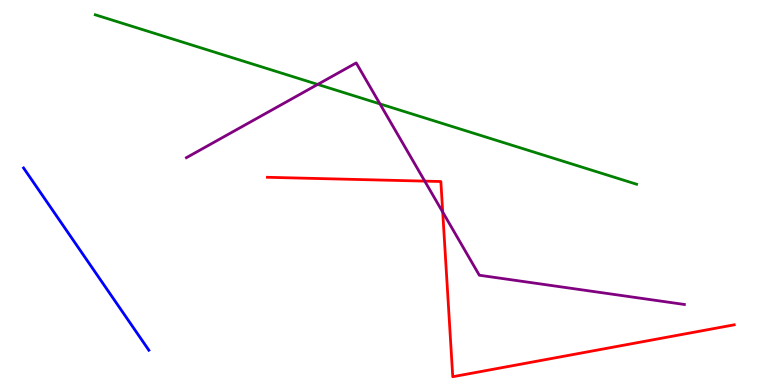[{'lines': ['blue', 'red'], 'intersections': []}, {'lines': ['green', 'red'], 'intersections': []}, {'lines': ['purple', 'red'], 'intersections': [{'x': 5.48, 'y': 5.3}, {'x': 5.71, 'y': 4.49}]}, {'lines': ['blue', 'green'], 'intersections': []}, {'lines': ['blue', 'purple'], 'intersections': []}, {'lines': ['green', 'purple'], 'intersections': [{'x': 4.1, 'y': 7.81}, {'x': 4.9, 'y': 7.3}]}]